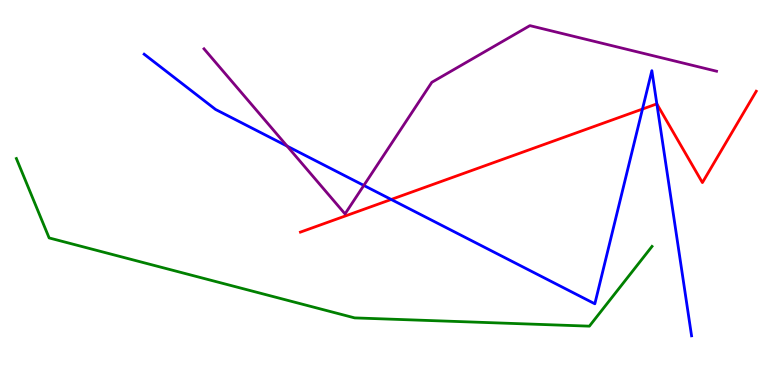[{'lines': ['blue', 'red'], 'intersections': [{'x': 5.05, 'y': 4.82}, {'x': 8.29, 'y': 7.17}, {'x': 8.48, 'y': 7.3}]}, {'lines': ['green', 'red'], 'intersections': []}, {'lines': ['purple', 'red'], 'intersections': []}, {'lines': ['blue', 'green'], 'intersections': []}, {'lines': ['blue', 'purple'], 'intersections': [{'x': 3.7, 'y': 6.2}, {'x': 4.69, 'y': 5.18}]}, {'lines': ['green', 'purple'], 'intersections': []}]